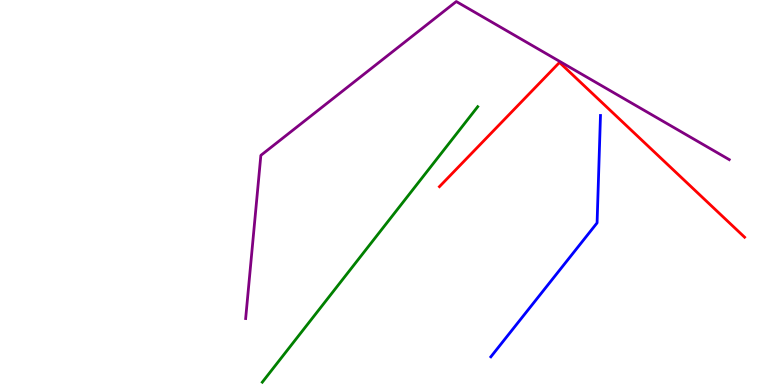[{'lines': ['blue', 'red'], 'intersections': []}, {'lines': ['green', 'red'], 'intersections': []}, {'lines': ['purple', 'red'], 'intersections': []}, {'lines': ['blue', 'green'], 'intersections': []}, {'lines': ['blue', 'purple'], 'intersections': []}, {'lines': ['green', 'purple'], 'intersections': []}]